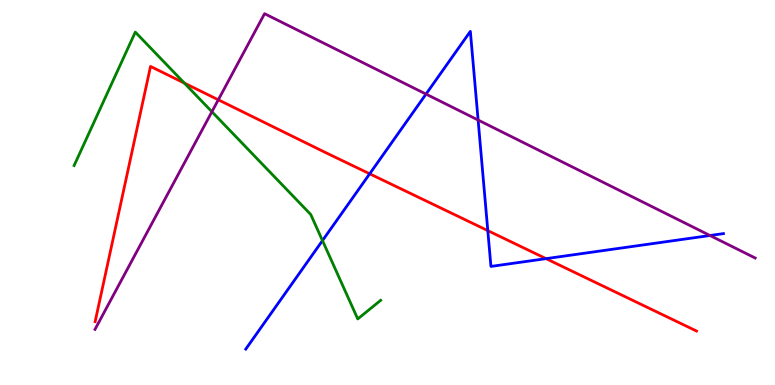[{'lines': ['blue', 'red'], 'intersections': [{'x': 4.77, 'y': 5.49}, {'x': 6.29, 'y': 4.01}, {'x': 7.05, 'y': 3.28}]}, {'lines': ['green', 'red'], 'intersections': [{'x': 2.38, 'y': 7.84}]}, {'lines': ['purple', 'red'], 'intersections': [{'x': 2.82, 'y': 7.41}]}, {'lines': ['blue', 'green'], 'intersections': [{'x': 4.16, 'y': 3.75}]}, {'lines': ['blue', 'purple'], 'intersections': [{'x': 5.5, 'y': 7.56}, {'x': 6.17, 'y': 6.88}, {'x': 9.16, 'y': 3.88}]}, {'lines': ['green', 'purple'], 'intersections': [{'x': 2.73, 'y': 7.1}]}]